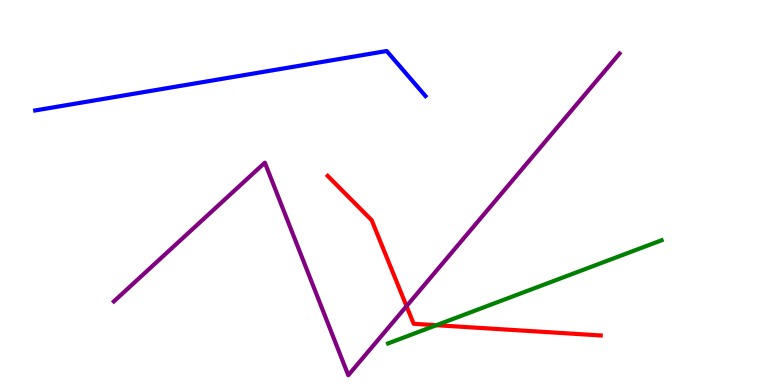[{'lines': ['blue', 'red'], 'intersections': []}, {'lines': ['green', 'red'], 'intersections': [{'x': 5.63, 'y': 1.55}]}, {'lines': ['purple', 'red'], 'intersections': [{'x': 5.25, 'y': 2.05}]}, {'lines': ['blue', 'green'], 'intersections': []}, {'lines': ['blue', 'purple'], 'intersections': []}, {'lines': ['green', 'purple'], 'intersections': []}]